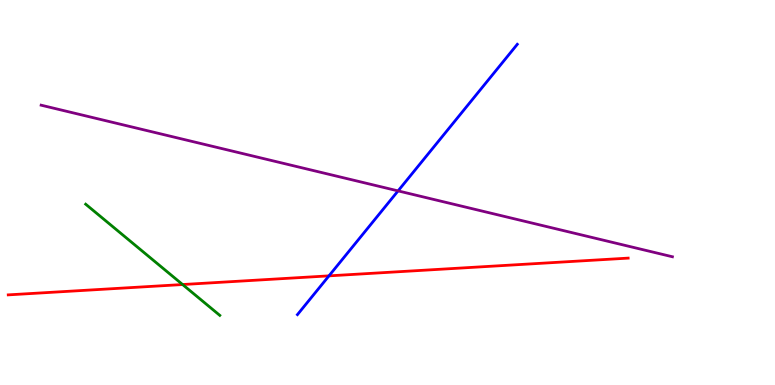[{'lines': ['blue', 'red'], 'intersections': [{'x': 4.24, 'y': 2.83}]}, {'lines': ['green', 'red'], 'intersections': [{'x': 2.36, 'y': 2.61}]}, {'lines': ['purple', 'red'], 'intersections': []}, {'lines': ['blue', 'green'], 'intersections': []}, {'lines': ['blue', 'purple'], 'intersections': [{'x': 5.14, 'y': 5.04}]}, {'lines': ['green', 'purple'], 'intersections': []}]